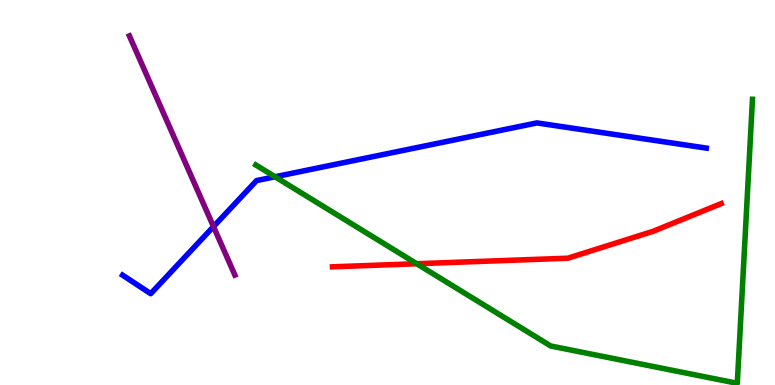[{'lines': ['blue', 'red'], 'intersections': []}, {'lines': ['green', 'red'], 'intersections': [{'x': 5.38, 'y': 3.15}]}, {'lines': ['purple', 'red'], 'intersections': []}, {'lines': ['blue', 'green'], 'intersections': [{'x': 3.55, 'y': 5.41}]}, {'lines': ['blue', 'purple'], 'intersections': [{'x': 2.75, 'y': 4.11}]}, {'lines': ['green', 'purple'], 'intersections': []}]